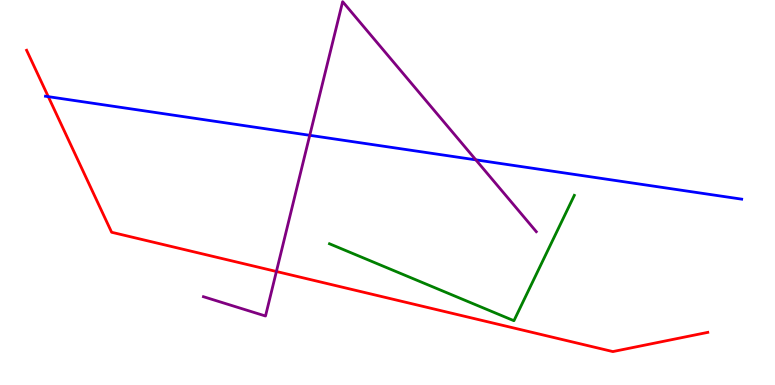[{'lines': ['blue', 'red'], 'intersections': [{'x': 0.623, 'y': 7.49}]}, {'lines': ['green', 'red'], 'intersections': []}, {'lines': ['purple', 'red'], 'intersections': [{'x': 3.57, 'y': 2.95}]}, {'lines': ['blue', 'green'], 'intersections': []}, {'lines': ['blue', 'purple'], 'intersections': [{'x': 4.0, 'y': 6.49}, {'x': 6.14, 'y': 5.85}]}, {'lines': ['green', 'purple'], 'intersections': []}]